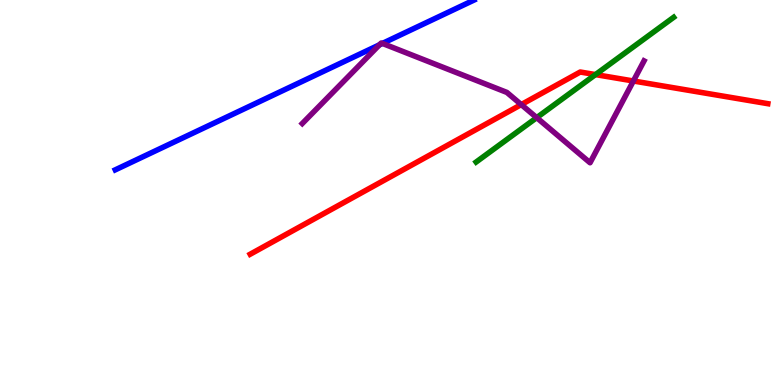[{'lines': ['blue', 'red'], 'intersections': []}, {'lines': ['green', 'red'], 'intersections': [{'x': 7.68, 'y': 8.06}]}, {'lines': ['purple', 'red'], 'intersections': [{'x': 6.73, 'y': 7.28}, {'x': 8.17, 'y': 7.9}]}, {'lines': ['blue', 'green'], 'intersections': []}, {'lines': ['blue', 'purple'], 'intersections': [{'x': 4.9, 'y': 8.84}, {'x': 4.93, 'y': 8.87}]}, {'lines': ['green', 'purple'], 'intersections': [{'x': 6.93, 'y': 6.94}]}]